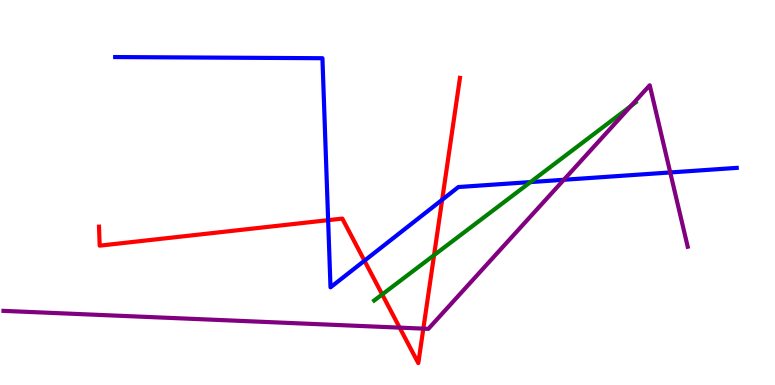[{'lines': ['blue', 'red'], 'intersections': [{'x': 4.23, 'y': 4.28}, {'x': 4.7, 'y': 3.23}, {'x': 5.71, 'y': 4.81}]}, {'lines': ['green', 'red'], 'intersections': [{'x': 4.93, 'y': 2.35}, {'x': 5.6, 'y': 3.37}]}, {'lines': ['purple', 'red'], 'intersections': [{'x': 5.16, 'y': 1.49}, {'x': 5.46, 'y': 1.46}]}, {'lines': ['blue', 'green'], 'intersections': [{'x': 6.85, 'y': 5.27}]}, {'lines': ['blue', 'purple'], 'intersections': [{'x': 7.28, 'y': 5.33}, {'x': 8.65, 'y': 5.52}]}, {'lines': ['green', 'purple'], 'intersections': [{'x': 8.14, 'y': 7.25}]}]